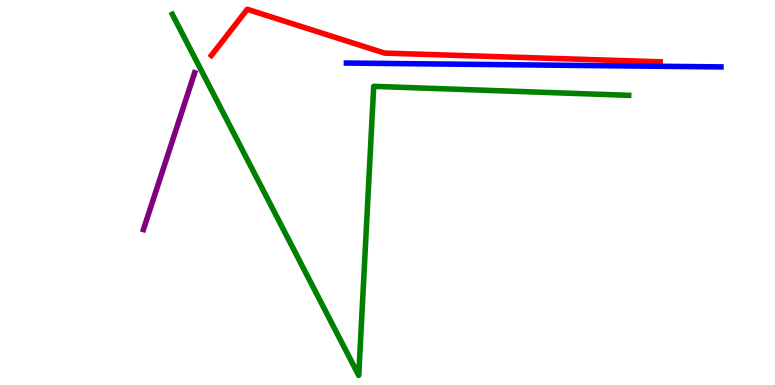[{'lines': ['blue', 'red'], 'intersections': []}, {'lines': ['green', 'red'], 'intersections': []}, {'lines': ['purple', 'red'], 'intersections': []}, {'lines': ['blue', 'green'], 'intersections': []}, {'lines': ['blue', 'purple'], 'intersections': []}, {'lines': ['green', 'purple'], 'intersections': []}]